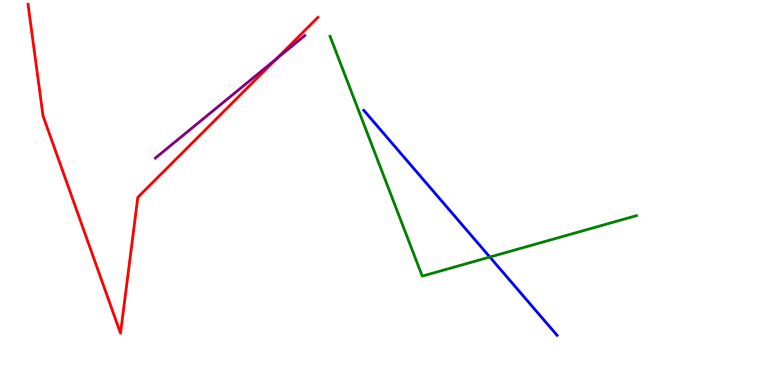[{'lines': ['blue', 'red'], 'intersections': []}, {'lines': ['green', 'red'], 'intersections': []}, {'lines': ['purple', 'red'], 'intersections': [{'x': 3.56, 'y': 8.47}]}, {'lines': ['blue', 'green'], 'intersections': [{'x': 6.32, 'y': 3.32}]}, {'lines': ['blue', 'purple'], 'intersections': []}, {'lines': ['green', 'purple'], 'intersections': []}]